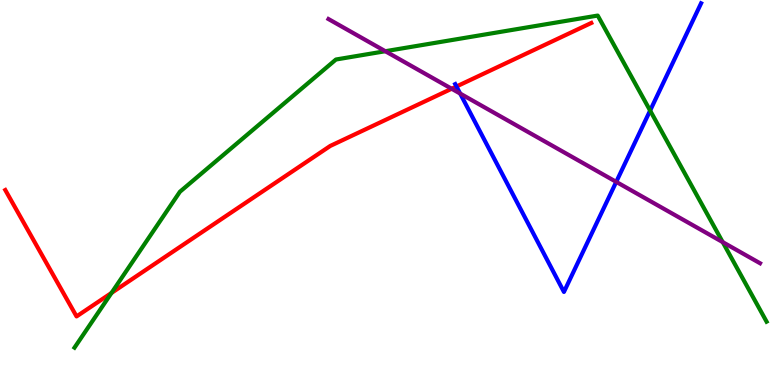[{'lines': ['blue', 'red'], 'intersections': [{'x': 5.89, 'y': 7.75}]}, {'lines': ['green', 'red'], 'intersections': [{'x': 1.44, 'y': 2.39}]}, {'lines': ['purple', 'red'], 'intersections': [{'x': 5.83, 'y': 7.69}]}, {'lines': ['blue', 'green'], 'intersections': [{'x': 8.39, 'y': 7.13}]}, {'lines': ['blue', 'purple'], 'intersections': [{'x': 5.94, 'y': 7.57}, {'x': 7.95, 'y': 5.28}]}, {'lines': ['green', 'purple'], 'intersections': [{'x': 4.97, 'y': 8.67}, {'x': 9.33, 'y': 3.71}]}]